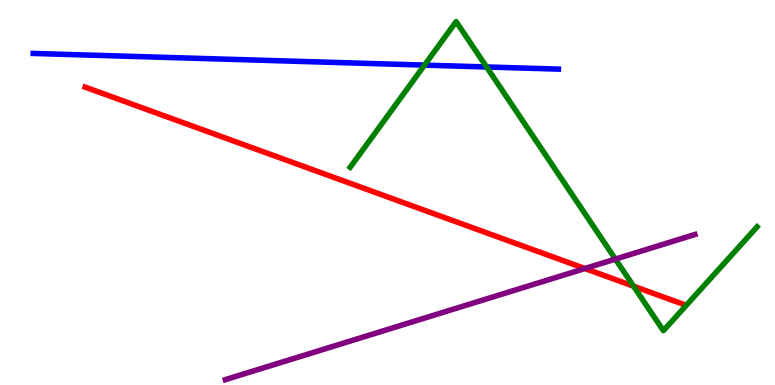[{'lines': ['blue', 'red'], 'intersections': []}, {'lines': ['green', 'red'], 'intersections': [{'x': 8.17, 'y': 2.57}]}, {'lines': ['purple', 'red'], 'intersections': [{'x': 7.55, 'y': 3.03}]}, {'lines': ['blue', 'green'], 'intersections': [{'x': 5.48, 'y': 8.31}, {'x': 6.28, 'y': 8.26}]}, {'lines': ['blue', 'purple'], 'intersections': []}, {'lines': ['green', 'purple'], 'intersections': [{'x': 7.94, 'y': 3.27}]}]